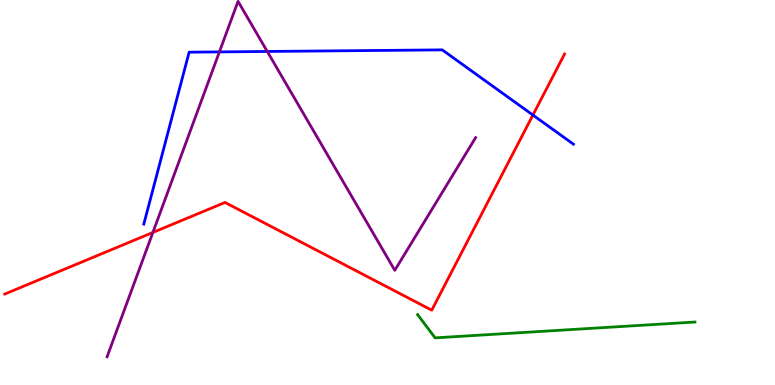[{'lines': ['blue', 'red'], 'intersections': [{'x': 6.88, 'y': 7.01}]}, {'lines': ['green', 'red'], 'intersections': []}, {'lines': ['purple', 'red'], 'intersections': [{'x': 1.97, 'y': 3.96}]}, {'lines': ['blue', 'green'], 'intersections': []}, {'lines': ['blue', 'purple'], 'intersections': [{'x': 2.83, 'y': 8.65}, {'x': 3.45, 'y': 8.66}]}, {'lines': ['green', 'purple'], 'intersections': []}]